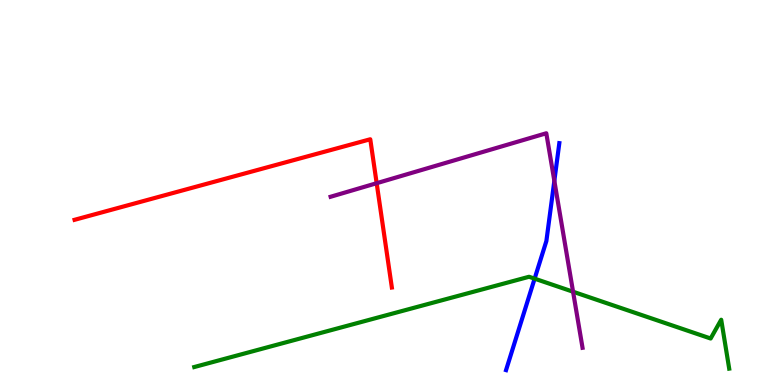[{'lines': ['blue', 'red'], 'intersections': []}, {'lines': ['green', 'red'], 'intersections': []}, {'lines': ['purple', 'red'], 'intersections': [{'x': 4.86, 'y': 5.24}]}, {'lines': ['blue', 'green'], 'intersections': [{'x': 6.9, 'y': 2.76}]}, {'lines': ['blue', 'purple'], 'intersections': [{'x': 7.15, 'y': 5.3}]}, {'lines': ['green', 'purple'], 'intersections': [{'x': 7.39, 'y': 2.42}]}]